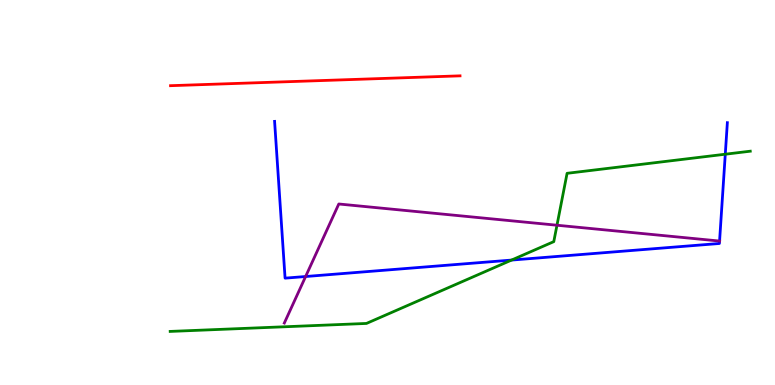[{'lines': ['blue', 'red'], 'intersections': []}, {'lines': ['green', 'red'], 'intersections': []}, {'lines': ['purple', 'red'], 'intersections': []}, {'lines': ['blue', 'green'], 'intersections': [{'x': 6.6, 'y': 3.24}, {'x': 9.36, 'y': 5.99}]}, {'lines': ['blue', 'purple'], 'intersections': [{'x': 3.94, 'y': 2.82}, {'x': 9.28, 'y': 3.74}]}, {'lines': ['green', 'purple'], 'intersections': [{'x': 7.19, 'y': 4.15}]}]